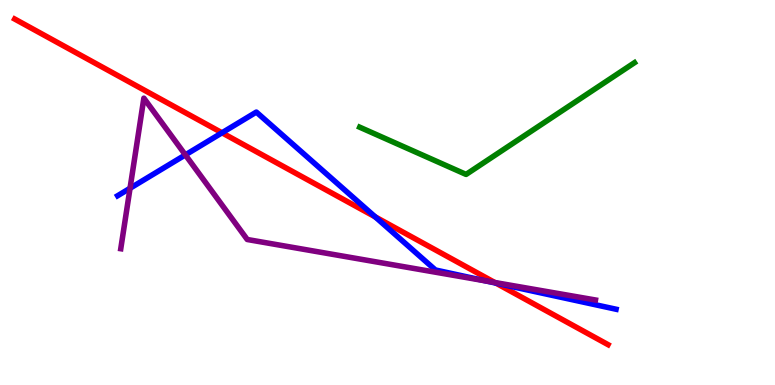[{'lines': ['blue', 'red'], 'intersections': [{'x': 2.86, 'y': 6.55}, {'x': 4.84, 'y': 4.37}, {'x': 6.4, 'y': 2.65}]}, {'lines': ['green', 'red'], 'intersections': []}, {'lines': ['purple', 'red'], 'intersections': [{'x': 6.38, 'y': 2.66}]}, {'lines': ['blue', 'green'], 'intersections': []}, {'lines': ['blue', 'purple'], 'intersections': [{'x': 1.68, 'y': 5.11}, {'x': 2.39, 'y': 5.98}, {'x': 6.27, 'y': 2.7}]}, {'lines': ['green', 'purple'], 'intersections': []}]